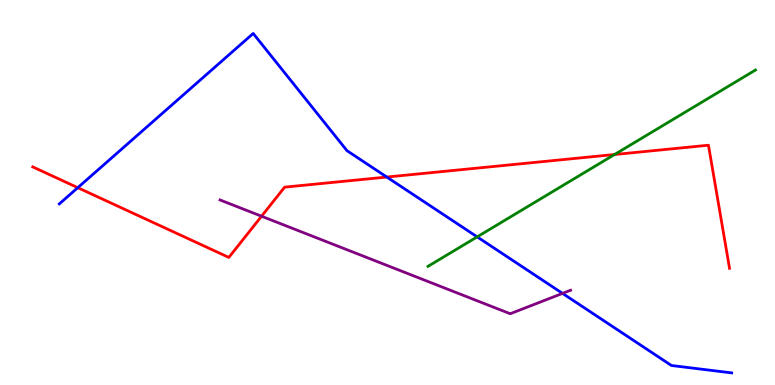[{'lines': ['blue', 'red'], 'intersections': [{'x': 1.0, 'y': 5.13}, {'x': 4.99, 'y': 5.4}]}, {'lines': ['green', 'red'], 'intersections': [{'x': 7.93, 'y': 5.99}]}, {'lines': ['purple', 'red'], 'intersections': [{'x': 3.37, 'y': 4.38}]}, {'lines': ['blue', 'green'], 'intersections': [{'x': 6.16, 'y': 3.85}]}, {'lines': ['blue', 'purple'], 'intersections': [{'x': 7.26, 'y': 2.38}]}, {'lines': ['green', 'purple'], 'intersections': []}]